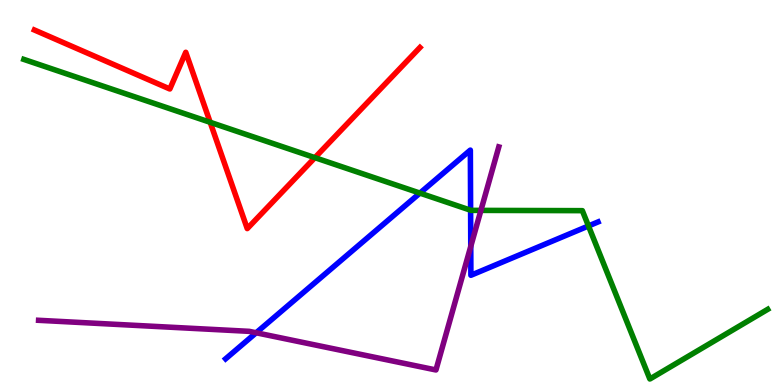[{'lines': ['blue', 'red'], 'intersections': []}, {'lines': ['green', 'red'], 'intersections': [{'x': 2.71, 'y': 6.82}, {'x': 4.06, 'y': 5.91}]}, {'lines': ['purple', 'red'], 'intersections': []}, {'lines': ['blue', 'green'], 'intersections': [{'x': 5.42, 'y': 4.98}, {'x': 6.07, 'y': 4.54}, {'x': 7.59, 'y': 4.13}]}, {'lines': ['blue', 'purple'], 'intersections': [{'x': 3.31, 'y': 1.36}, {'x': 6.07, 'y': 3.6}]}, {'lines': ['green', 'purple'], 'intersections': [{'x': 6.21, 'y': 4.54}]}]